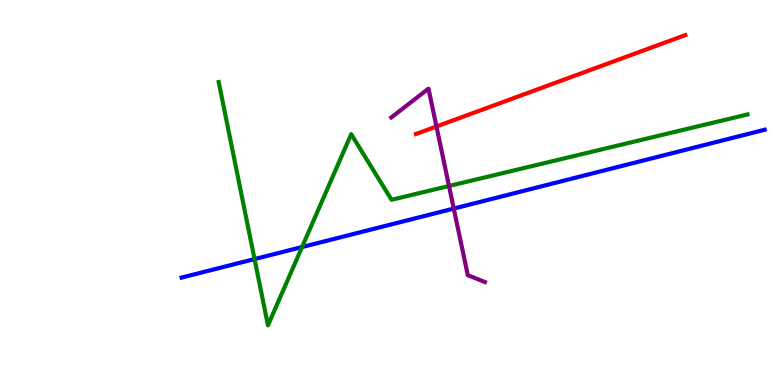[{'lines': ['blue', 'red'], 'intersections': []}, {'lines': ['green', 'red'], 'intersections': []}, {'lines': ['purple', 'red'], 'intersections': [{'x': 5.63, 'y': 6.71}]}, {'lines': ['blue', 'green'], 'intersections': [{'x': 3.28, 'y': 3.27}, {'x': 3.9, 'y': 3.58}]}, {'lines': ['blue', 'purple'], 'intersections': [{'x': 5.85, 'y': 4.58}]}, {'lines': ['green', 'purple'], 'intersections': [{'x': 5.79, 'y': 5.17}]}]